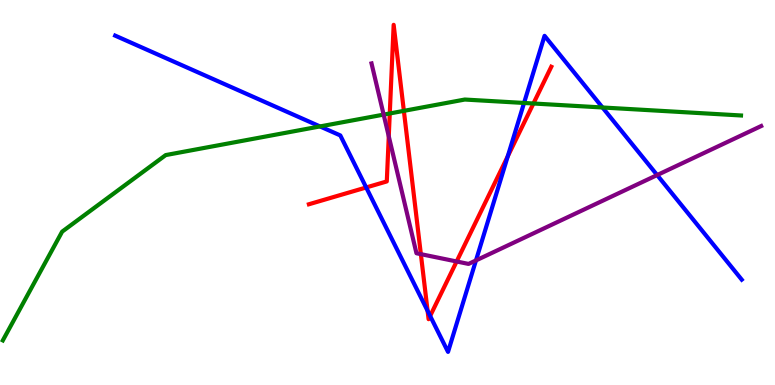[{'lines': ['blue', 'red'], 'intersections': [{'x': 4.73, 'y': 5.13}, {'x': 5.52, 'y': 1.93}, {'x': 5.55, 'y': 1.79}, {'x': 6.55, 'y': 5.94}]}, {'lines': ['green', 'red'], 'intersections': [{'x': 5.03, 'y': 7.05}, {'x': 5.21, 'y': 7.12}, {'x': 6.88, 'y': 7.31}]}, {'lines': ['purple', 'red'], 'intersections': [{'x': 5.02, 'y': 6.46}, {'x': 5.43, 'y': 3.4}, {'x': 5.89, 'y': 3.21}]}, {'lines': ['blue', 'green'], 'intersections': [{'x': 4.13, 'y': 6.72}, {'x': 6.76, 'y': 7.33}, {'x': 7.77, 'y': 7.21}]}, {'lines': ['blue', 'purple'], 'intersections': [{'x': 6.14, 'y': 3.24}, {'x': 8.48, 'y': 5.45}]}, {'lines': ['green', 'purple'], 'intersections': [{'x': 4.95, 'y': 7.02}]}]